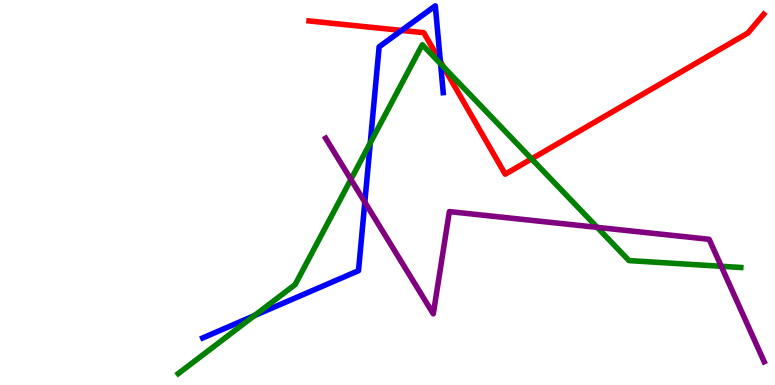[{'lines': ['blue', 'red'], 'intersections': [{'x': 5.18, 'y': 9.21}, {'x': 5.68, 'y': 8.4}]}, {'lines': ['green', 'red'], 'intersections': [{'x': 5.72, 'y': 8.27}, {'x': 6.86, 'y': 5.87}]}, {'lines': ['purple', 'red'], 'intersections': []}, {'lines': ['blue', 'green'], 'intersections': [{'x': 3.28, 'y': 1.8}, {'x': 4.78, 'y': 6.29}, {'x': 5.68, 'y': 8.34}]}, {'lines': ['blue', 'purple'], 'intersections': [{'x': 4.71, 'y': 4.75}]}, {'lines': ['green', 'purple'], 'intersections': [{'x': 4.53, 'y': 5.34}, {'x': 7.71, 'y': 4.09}, {'x': 9.31, 'y': 3.08}]}]